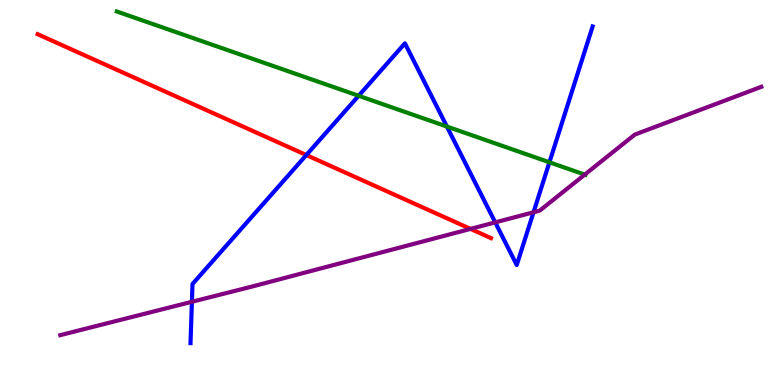[{'lines': ['blue', 'red'], 'intersections': [{'x': 3.95, 'y': 5.97}]}, {'lines': ['green', 'red'], 'intersections': []}, {'lines': ['purple', 'red'], 'intersections': [{'x': 6.07, 'y': 4.05}]}, {'lines': ['blue', 'green'], 'intersections': [{'x': 4.63, 'y': 7.51}, {'x': 5.77, 'y': 6.71}, {'x': 7.09, 'y': 5.78}]}, {'lines': ['blue', 'purple'], 'intersections': [{'x': 2.48, 'y': 2.16}, {'x': 6.39, 'y': 4.22}, {'x': 6.88, 'y': 4.49}]}, {'lines': ['green', 'purple'], 'intersections': [{'x': 7.55, 'y': 5.46}]}]